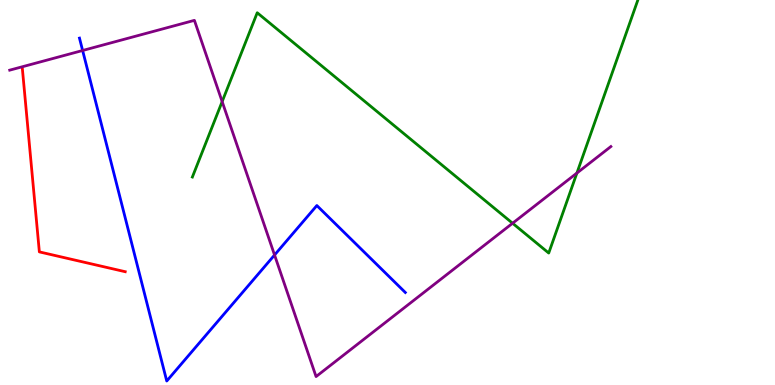[{'lines': ['blue', 'red'], 'intersections': []}, {'lines': ['green', 'red'], 'intersections': []}, {'lines': ['purple', 'red'], 'intersections': []}, {'lines': ['blue', 'green'], 'intersections': []}, {'lines': ['blue', 'purple'], 'intersections': [{'x': 1.07, 'y': 8.69}, {'x': 3.54, 'y': 3.38}]}, {'lines': ['green', 'purple'], 'intersections': [{'x': 2.87, 'y': 7.36}, {'x': 6.61, 'y': 4.2}, {'x': 7.44, 'y': 5.51}]}]